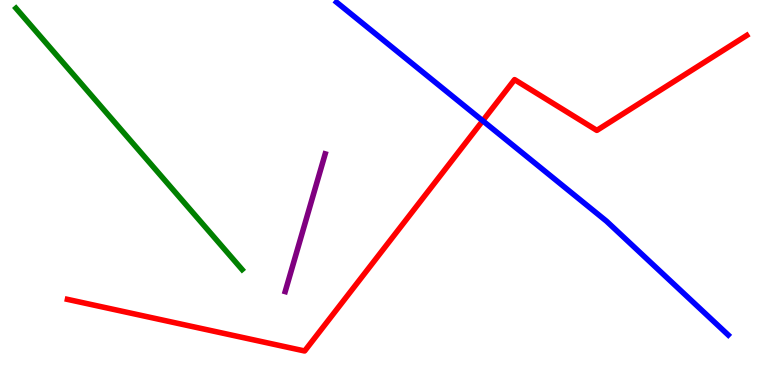[{'lines': ['blue', 'red'], 'intersections': [{'x': 6.23, 'y': 6.86}]}, {'lines': ['green', 'red'], 'intersections': []}, {'lines': ['purple', 'red'], 'intersections': []}, {'lines': ['blue', 'green'], 'intersections': []}, {'lines': ['blue', 'purple'], 'intersections': []}, {'lines': ['green', 'purple'], 'intersections': []}]